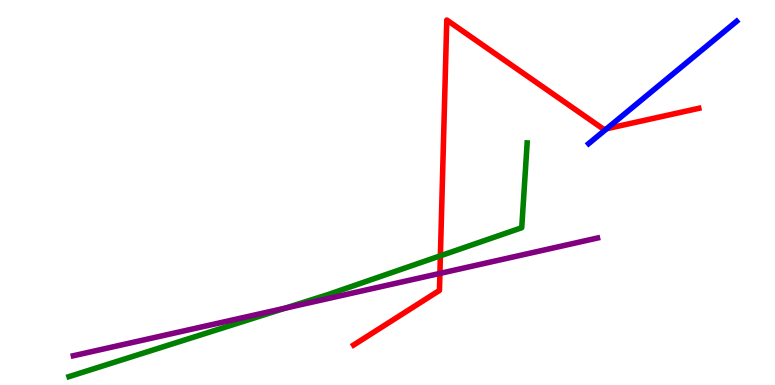[{'lines': ['blue', 'red'], 'intersections': [{'x': 7.83, 'y': 6.66}]}, {'lines': ['green', 'red'], 'intersections': [{'x': 5.68, 'y': 3.36}]}, {'lines': ['purple', 'red'], 'intersections': [{'x': 5.68, 'y': 2.9}]}, {'lines': ['blue', 'green'], 'intersections': []}, {'lines': ['blue', 'purple'], 'intersections': []}, {'lines': ['green', 'purple'], 'intersections': [{'x': 3.68, 'y': 2.0}]}]